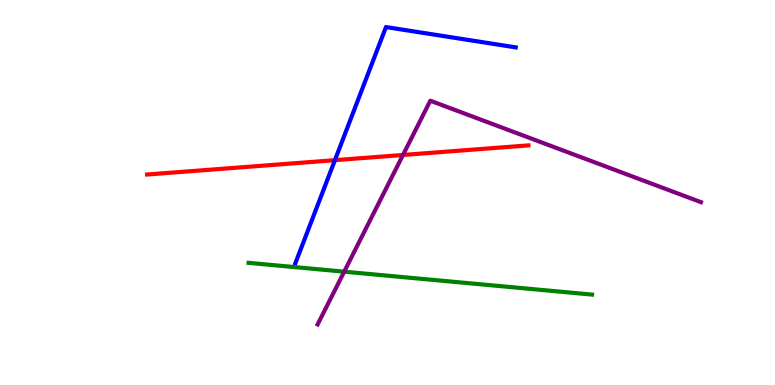[{'lines': ['blue', 'red'], 'intersections': [{'x': 4.32, 'y': 5.84}]}, {'lines': ['green', 'red'], 'intersections': []}, {'lines': ['purple', 'red'], 'intersections': [{'x': 5.2, 'y': 5.97}]}, {'lines': ['blue', 'green'], 'intersections': []}, {'lines': ['blue', 'purple'], 'intersections': []}, {'lines': ['green', 'purple'], 'intersections': [{'x': 4.44, 'y': 2.94}]}]